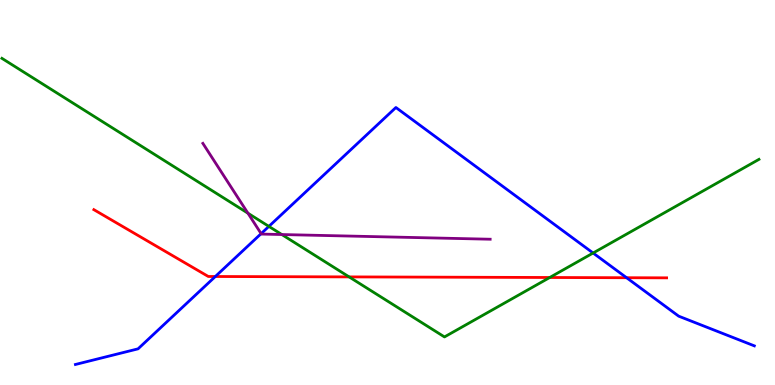[{'lines': ['blue', 'red'], 'intersections': [{'x': 2.78, 'y': 2.82}, {'x': 8.09, 'y': 2.79}]}, {'lines': ['green', 'red'], 'intersections': [{'x': 4.5, 'y': 2.81}, {'x': 7.09, 'y': 2.79}]}, {'lines': ['purple', 'red'], 'intersections': []}, {'lines': ['blue', 'green'], 'intersections': [{'x': 3.47, 'y': 4.12}, {'x': 7.65, 'y': 3.43}]}, {'lines': ['blue', 'purple'], 'intersections': [{'x': 3.37, 'y': 3.93}]}, {'lines': ['green', 'purple'], 'intersections': [{'x': 3.2, 'y': 4.46}, {'x': 3.64, 'y': 3.91}]}]